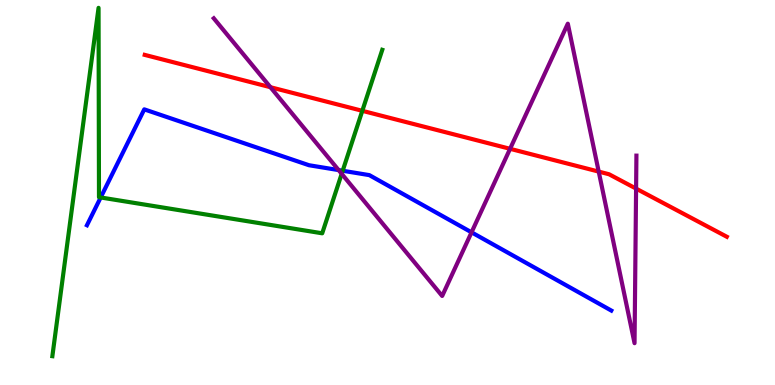[{'lines': ['blue', 'red'], 'intersections': []}, {'lines': ['green', 'red'], 'intersections': [{'x': 4.67, 'y': 7.12}]}, {'lines': ['purple', 'red'], 'intersections': [{'x': 3.49, 'y': 7.74}, {'x': 6.58, 'y': 6.13}, {'x': 7.73, 'y': 5.54}, {'x': 8.21, 'y': 5.1}]}, {'lines': ['blue', 'green'], 'intersections': [{'x': 1.3, 'y': 4.87}, {'x': 4.42, 'y': 5.56}]}, {'lines': ['blue', 'purple'], 'intersections': [{'x': 4.37, 'y': 5.58}, {'x': 6.08, 'y': 3.97}]}, {'lines': ['green', 'purple'], 'intersections': [{'x': 4.41, 'y': 5.49}]}]